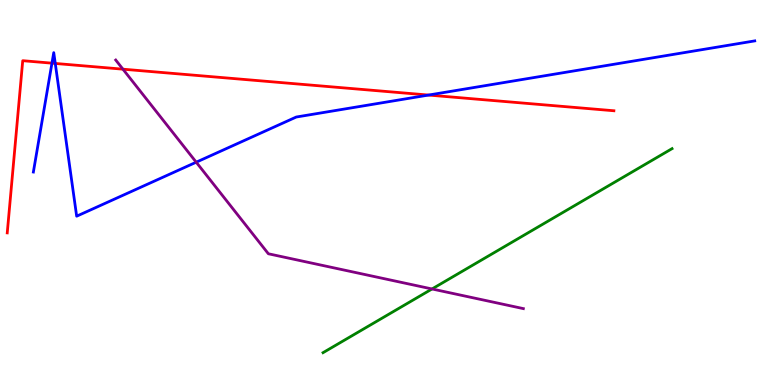[{'lines': ['blue', 'red'], 'intersections': [{'x': 0.67, 'y': 8.36}, {'x': 0.713, 'y': 8.35}, {'x': 5.53, 'y': 7.53}]}, {'lines': ['green', 'red'], 'intersections': []}, {'lines': ['purple', 'red'], 'intersections': [{'x': 1.59, 'y': 8.2}]}, {'lines': ['blue', 'green'], 'intersections': []}, {'lines': ['blue', 'purple'], 'intersections': [{'x': 2.53, 'y': 5.79}]}, {'lines': ['green', 'purple'], 'intersections': [{'x': 5.57, 'y': 2.49}]}]